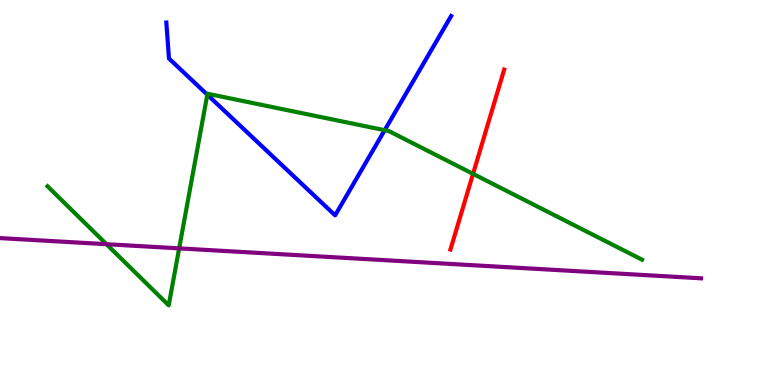[{'lines': ['blue', 'red'], 'intersections': []}, {'lines': ['green', 'red'], 'intersections': [{'x': 6.1, 'y': 5.48}]}, {'lines': ['purple', 'red'], 'intersections': []}, {'lines': ['blue', 'green'], 'intersections': [{'x': 2.67, 'y': 7.54}, {'x': 4.96, 'y': 6.62}]}, {'lines': ['blue', 'purple'], 'intersections': []}, {'lines': ['green', 'purple'], 'intersections': [{'x': 1.37, 'y': 3.66}, {'x': 2.31, 'y': 3.55}]}]